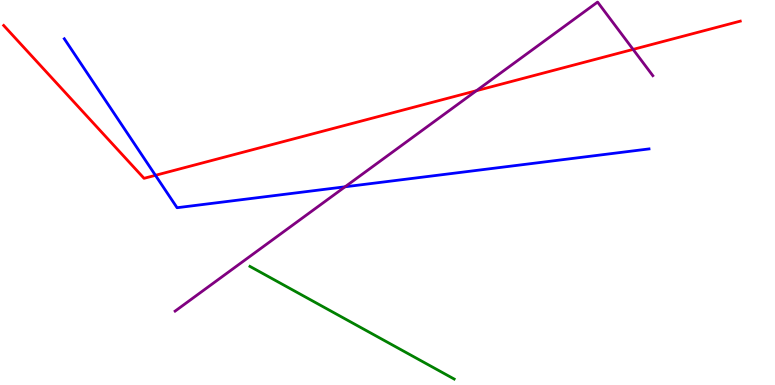[{'lines': ['blue', 'red'], 'intersections': [{'x': 2.01, 'y': 5.45}]}, {'lines': ['green', 'red'], 'intersections': []}, {'lines': ['purple', 'red'], 'intersections': [{'x': 6.15, 'y': 7.64}, {'x': 8.17, 'y': 8.72}]}, {'lines': ['blue', 'green'], 'intersections': []}, {'lines': ['blue', 'purple'], 'intersections': [{'x': 4.45, 'y': 5.15}]}, {'lines': ['green', 'purple'], 'intersections': []}]